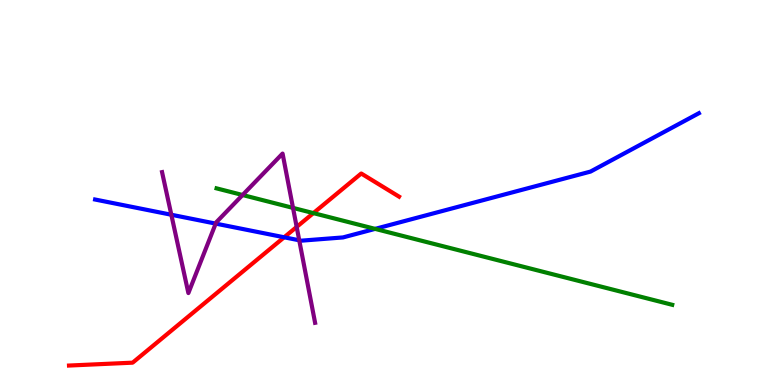[{'lines': ['blue', 'red'], 'intersections': [{'x': 3.67, 'y': 3.84}]}, {'lines': ['green', 'red'], 'intersections': [{'x': 4.04, 'y': 4.46}]}, {'lines': ['purple', 'red'], 'intersections': [{'x': 3.83, 'y': 4.11}]}, {'lines': ['blue', 'green'], 'intersections': [{'x': 4.84, 'y': 4.06}]}, {'lines': ['blue', 'purple'], 'intersections': [{'x': 2.21, 'y': 4.42}, {'x': 2.78, 'y': 4.19}, {'x': 3.86, 'y': 3.76}]}, {'lines': ['green', 'purple'], 'intersections': [{'x': 3.13, 'y': 4.93}, {'x': 3.78, 'y': 4.6}]}]